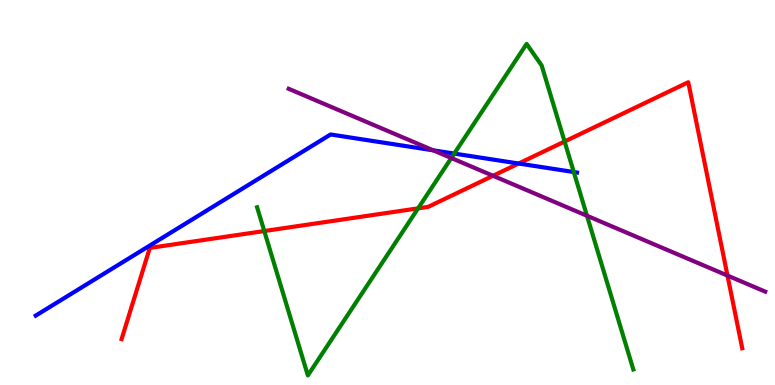[{'lines': ['blue', 'red'], 'intersections': [{'x': 6.69, 'y': 5.75}]}, {'lines': ['green', 'red'], 'intersections': [{'x': 3.41, 'y': 4.0}, {'x': 5.39, 'y': 4.59}, {'x': 7.28, 'y': 6.32}]}, {'lines': ['purple', 'red'], 'intersections': [{'x': 6.36, 'y': 5.43}, {'x': 9.39, 'y': 2.84}]}, {'lines': ['blue', 'green'], 'intersections': [{'x': 5.86, 'y': 6.01}, {'x': 7.4, 'y': 5.53}]}, {'lines': ['blue', 'purple'], 'intersections': [{'x': 5.59, 'y': 6.1}]}, {'lines': ['green', 'purple'], 'intersections': [{'x': 5.82, 'y': 5.9}, {'x': 7.57, 'y': 4.4}]}]